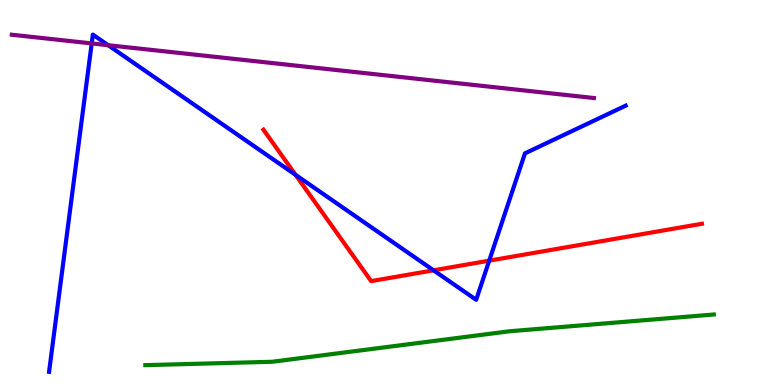[{'lines': ['blue', 'red'], 'intersections': [{'x': 3.81, 'y': 5.46}, {'x': 5.59, 'y': 2.98}, {'x': 6.31, 'y': 3.23}]}, {'lines': ['green', 'red'], 'intersections': []}, {'lines': ['purple', 'red'], 'intersections': []}, {'lines': ['blue', 'green'], 'intersections': []}, {'lines': ['blue', 'purple'], 'intersections': [{'x': 1.18, 'y': 8.87}, {'x': 1.4, 'y': 8.83}]}, {'lines': ['green', 'purple'], 'intersections': []}]